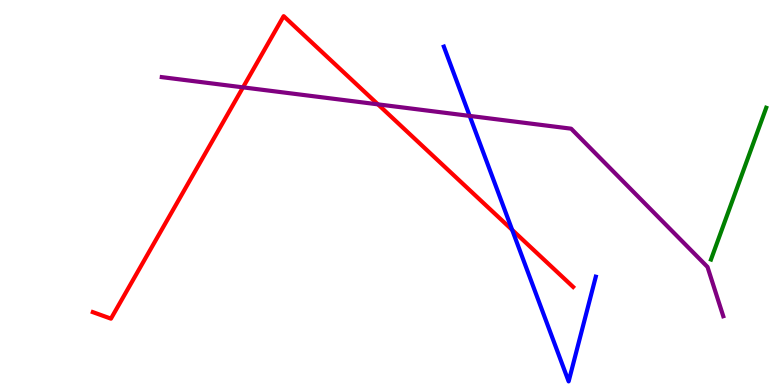[{'lines': ['blue', 'red'], 'intersections': [{'x': 6.61, 'y': 4.03}]}, {'lines': ['green', 'red'], 'intersections': []}, {'lines': ['purple', 'red'], 'intersections': [{'x': 3.14, 'y': 7.73}, {'x': 4.88, 'y': 7.29}]}, {'lines': ['blue', 'green'], 'intersections': []}, {'lines': ['blue', 'purple'], 'intersections': [{'x': 6.06, 'y': 6.99}]}, {'lines': ['green', 'purple'], 'intersections': []}]